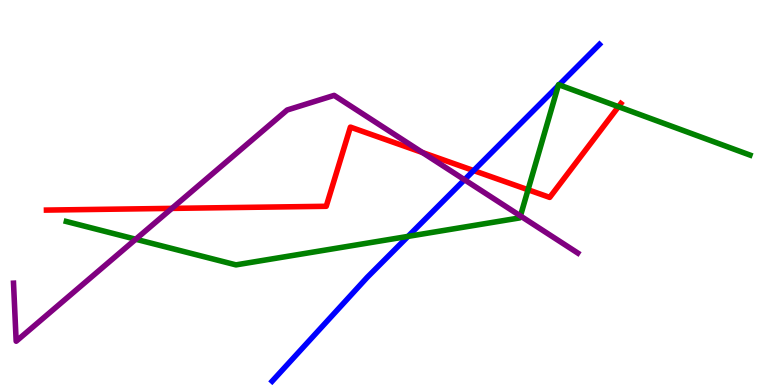[{'lines': ['blue', 'red'], 'intersections': [{'x': 6.11, 'y': 5.57}]}, {'lines': ['green', 'red'], 'intersections': [{'x': 6.81, 'y': 5.07}, {'x': 7.98, 'y': 7.23}]}, {'lines': ['purple', 'red'], 'intersections': [{'x': 2.22, 'y': 4.59}, {'x': 5.45, 'y': 6.04}]}, {'lines': ['blue', 'green'], 'intersections': [{'x': 5.26, 'y': 3.86}, {'x': 7.2, 'y': 7.77}, {'x': 7.21, 'y': 7.8}]}, {'lines': ['blue', 'purple'], 'intersections': [{'x': 5.99, 'y': 5.33}]}, {'lines': ['green', 'purple'], 'intersections': [{'x': 1.75, 'y': 3.79}, {'x': 6.72, 'y': 4.39}]}]